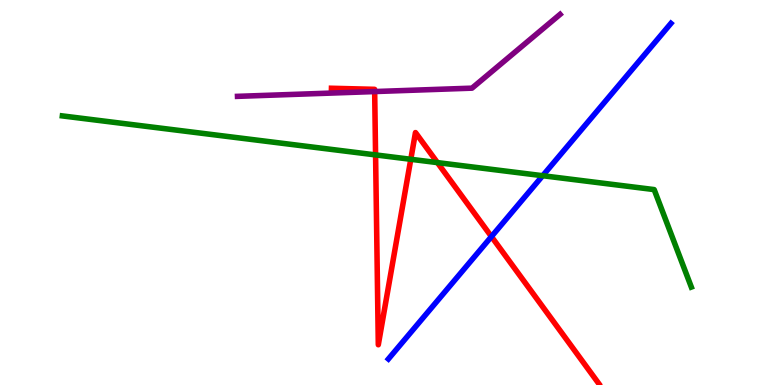[{'lines': ['blue', 'red'], 'intersections': [{'x': 6.34, 'y': 3.85}]}, {'lines': ['green', 'red'], 'intersections': [{'x': 4.85, 'y': 5.98}, {'x': 5.3, 'y': 5.86}, {'x': 5.64, 'y': 5.78}]}, {'lines': ['purple', 'red'], 'intersections': [{'x': 4.83, 'y': 7.62}]}, {'lines': ['blue', 'green'], 'intersections': [{'x': 7.0, 'y': 5.44}]}, {'lines': ['blue', 'purple'], 'intersections': []}, {'lines': ['green', 'purple'], 'intersections': []}]